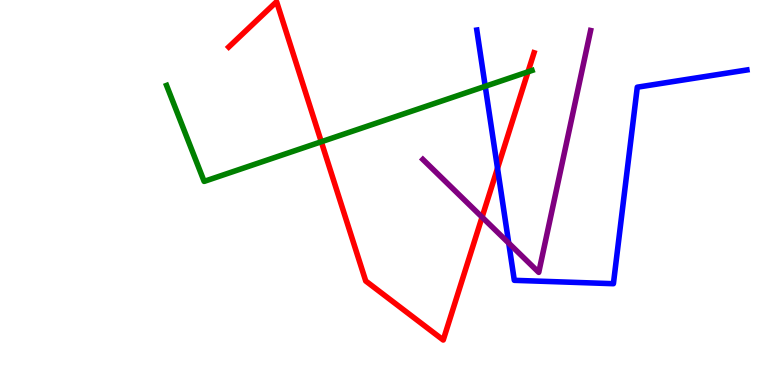[{'lines': ['blue', 'red'], 'intersections': [{'x': 6.42, 'y': 5.63}]}, {'lines': ['green', 'red'], 'intersections': [{'x': 4.15, 'y': 6.32}, {'x': 6.81, 'y': 8.13}]}, {'lines': ['purple', 'red'], 'intersections': [{'x': 6.22, 'y': 4.36}]}, {'lines': ['blue', 'green'], 'intersections': [{'x': 6.26, 'y': 7.76}]}, {'lines': ['blue', 'purple'], 'intersections': [{'x': 6.56, 'y': 3.69}]}, {'lines': ['green', 'purple'], 'intersections': []}]